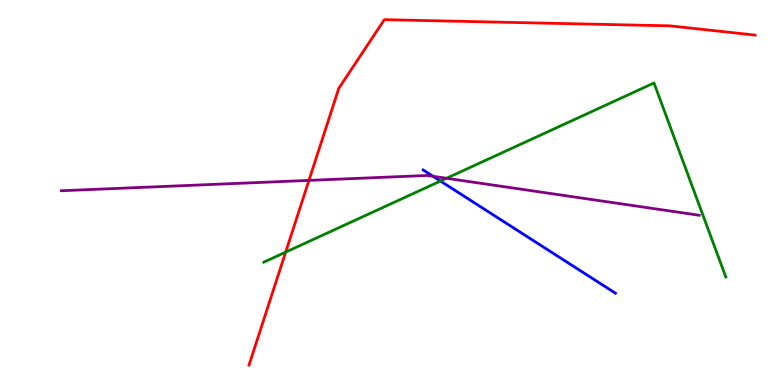[{'lines': ['blue', 'red'], 'intersections': []}, {'lines': ['green', 'red'], 'intersections': [{'x': 3.69, 'y': 3.45}]}, {'lines': ['purple', 'red'], 'intersections': [{'x': 3.99, 'y': 5.31}]}, {'lines': ['blue', 'green'], 'intersections': [{'x': 5.68, 'y': 5.3}]}, {'lines': ['blue', 'purple'], 'intersections': [{'x': 5.59, 'y': 5.42}]}, {'lines': ['green', 'purple'], 'intersections': [{'x': 5.76, 'y': 5.37}]}]